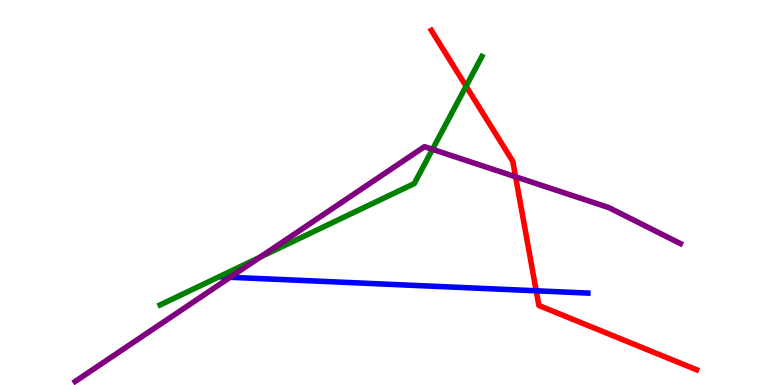[{'lines': ['blue', 'red'], 'intersections': [{'x': 6.92, 'y': 2.45}]}, {'lines': ['green', 'red'], 'intersections': [{'x': 6.01, 'y': 7.76}]}, {'lines': ['purple', 'red'], 'intersections': [{'x': 6.65, 'y': 5.41}]}, {'lines': ['blue', 'green'], 'intersections': []}, {'lines': ['blue', 'purple'], 'intersections': [{'x': 2.97, 'y': 2.8}]}, {'lines': ['green', 'purple'], 'intersections': [{'x': 3.36, 'y': 3.32}, {'x': 5.58, 'y': 6.12}]}]